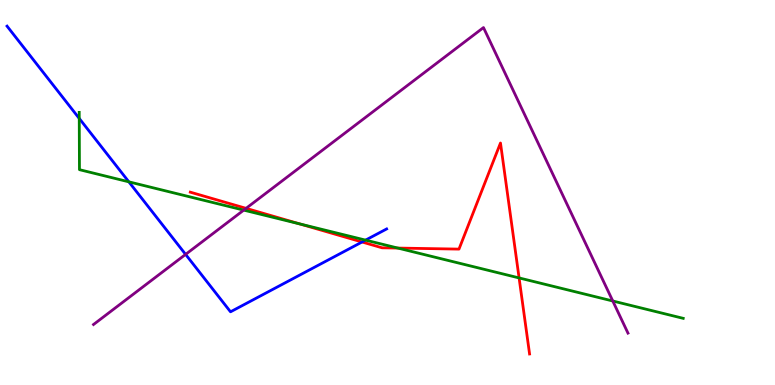[{'lines': ['blue', 'red'], 'intersections': [{'x': 4.67, 'y': 3.71}]}, {'lines': ['green', 'red'], 'intersections': [{'x': 3.87, 'y': 4.18}, {'x': 5.13, 'y': 3.56}, {'x': 6.7, 'y': 2.78}]}, {'lines': ['purple', 'red'], 'intersections': [{'x': 3.18, 'y': 4.59}]}, {'lines': ['blue', 'green'], 'intersections': [{'x': 1.02, 'y': 6.92}, {'x': 1.66, 'y': 5.28}, {'x': 4.72, 'y': 3.76}]}, {'lines': ['blue', 'purple'], 'intersections': [{'x': 2.39, 'y': 3.39}]}, {'lines': ['green', 'purple'], 'intersections': [{'x': 3.15, 'y': 4.54}, {'x': 7.91, 'y': 2.18}]}]